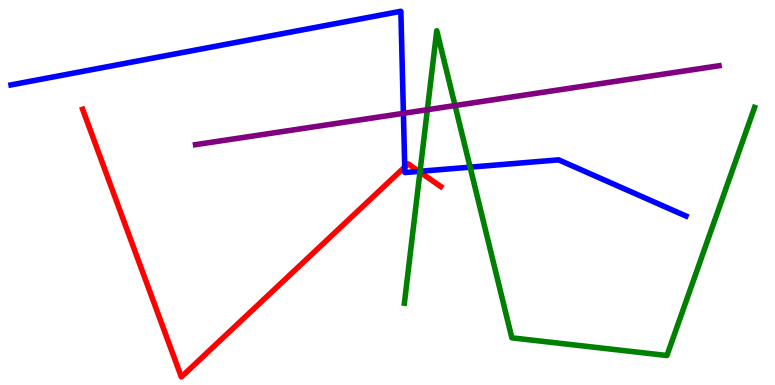[{'lines': ['blue', 'red'], 'intersections': [{'x': 5.22, 'y': 5.66}, {'x': 5.41, 'y': 5.55}]}, {'lines': ['green', 'red'], 'intersections': [{'x': 5.42, 'y': 5.53}]}, {'lines': ['purple', 'red'], 'intersections': []}, {'lines': ['blue', 'green'], 'intersections': [{'x': 5.42, 'y': 5.55}, {'x': 6.07, 'y': 5.66}]}, {'lines': ['blue', 'purple'], 'intersections': [{'x': 5.21, 'y': 7.06}]}, {'lines': ['green', 'purple'], 'intersections': [{'x': 5.51, 'y': 7.15}, {'x': 5.87, 'y': 7.26}]}]